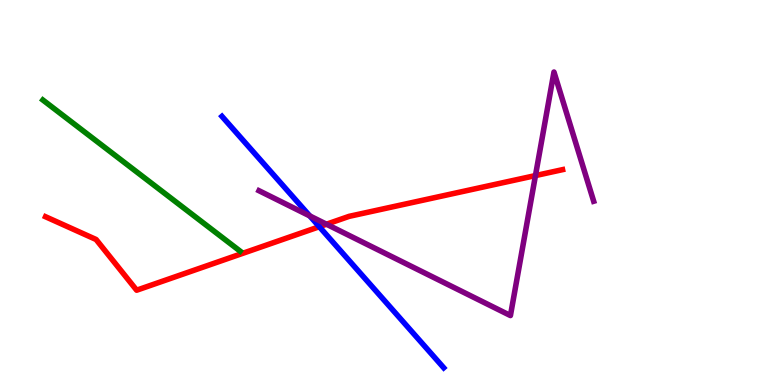[{'lines': ['blue', 'red'], 'intersections': [{'x': 4.12, 'y': 4.11}]}, {'lines': ['green', 'red'], 'intersections': []}, {'lines': ['purple', 'red'], 'intersections': [{'x': 4.21, 'y': 4.18}, {'x': 6.91, 'y': 5.44}]}, {'lines': ['blue', 'green'], 'intersections': []}, {'lines': ['blue', 'purple'], 'intersections': [{'x': 4.0, 'y': 4.39}]}, {'lines': ['green', 'purple'], 'intersections': []}]